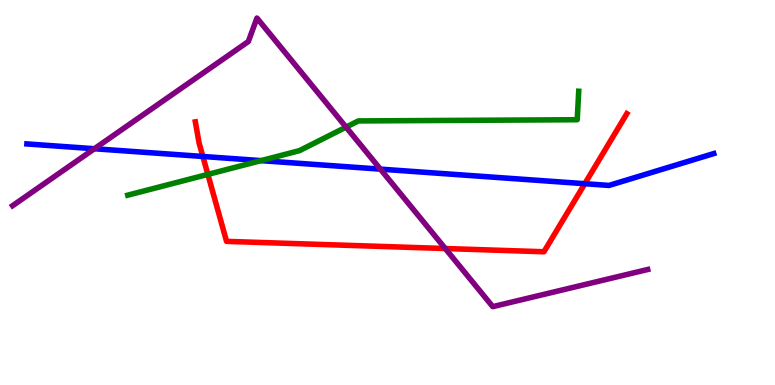[{'lines': ['blue', 'red'], 'intersections': [{'x': 2.62, 'y': 5.94}, {'x': 7.55, 'y': 5.23}]}, {'lines': ['green', 'red'], 'intersections': [{'x': 2.68, 'y': 5.47}]}, {'lines': ['purple', 'red'], 'intersections': [{'x': 5.75, 'y': 3.54}]}, {'lines': ['blue', 'green'], 'intersections': [{'x': 3.37, 'y': 5.83}]}, {'lines': ['blue', 'purple'], 'intersections': [{'x': 1.22, 'y': 6.14}, {'x': 4.91, 'y': 5.61}]}, {'lines': ['green', 'purple'], 'intersections': [{'x': 4.47, 'y': 6.7}]}]